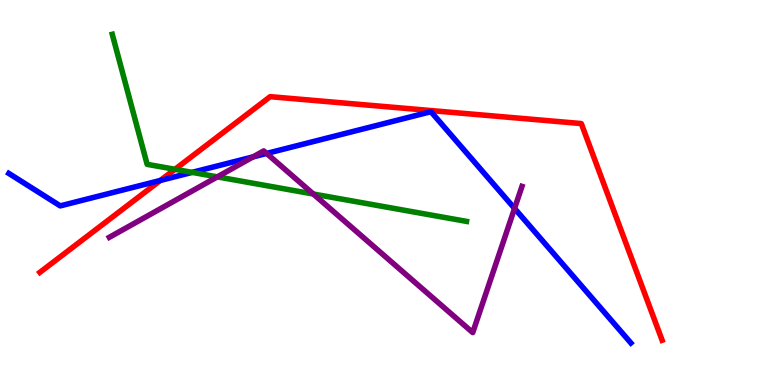[{'lines': ['blue', 'red'], 'intersections': [{'x': 2.07, 'y': 5.31}]}, {'lines': ['green', 'red'], 'intersections': [{'x': 2.26, 'y': 5.6}]}, {'lines': ['purple', 'red'], 'intersections': []}, {'lines': ['blue', 'green'], 'intersections': [{'x': 2.48, 'y': 5.52}]}, {'lines': ['blue', 'purple'], 'intersections': [{'x': 3.27, 'y': 5.92}, {'x': 3.44, 'y': 6.01}, {'x': 6.64, 'y': 4.59}]}, {'lines': ['green', 'purple'], 'intersections': [{'x': 2.8, 'y': 5.41}, {'x': 4.04, 'y': 4.96}]}]